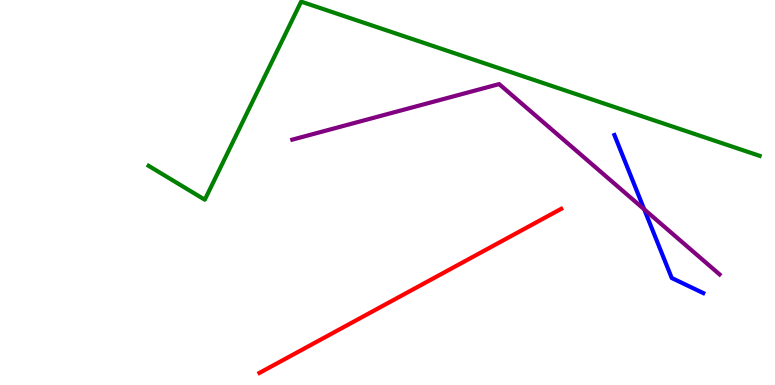[{'lines': ['blue', 'red'], 'intersections': []}, {'lines': ['green', 'red'], 'intersections': []}, {'lines': ['purple', 'red'], 'intersections': []}, {'lines': ['blue', 'green'], 'intersections': []}, {'lines': ['blue', 'purple'], 'intersections': [{'x': 8.31, 'y': 4.56}]}, {'lines': ['green', 'purple'], 'intersections': []}]